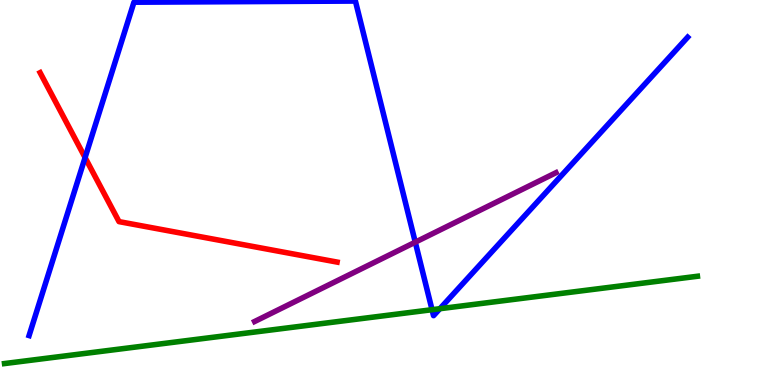[{'lines': ['blue', 'red'], 'intersections': [{'x': 1.1, 'y': 5.91}]}, {'lines': ['green', 'red'], 'intersections': []}, {'lines': ['purple', 'red'], 'intersections': []}, {'lines': ['blue', 'green'], 'intersections': [{'x': 5.57, 'y': 1.96}, {'x': 5.68, 'y': 1.98}]}, {'lines': ['blue', 'purple'], 'intersections': [{'x': 5.36, 'y': 3.71}]}, {'lines': ['green', 'purple'], 'intersections': []}]